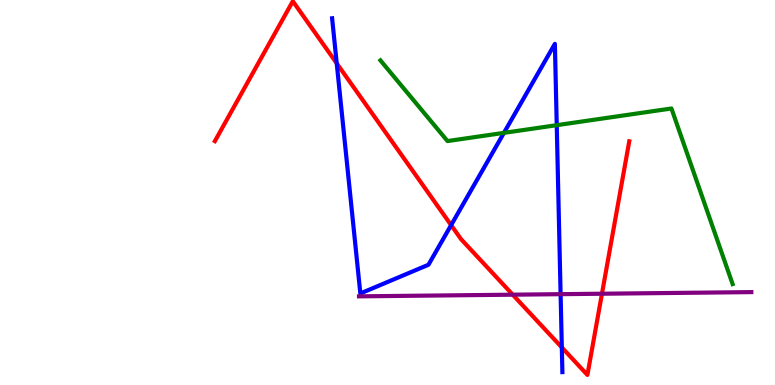[{'lines': ['blue', 'red'], 'intersections': [{'x': 4.34, 'y': 8.35}, {'x': 5.82, 'y': 4.15}, {'x': 7.25, 'y': 0.976}]}, {'lines': ['green', 'red'], 'intersections': []}, {'lines': ['purple', 'red'], 'intersections': [{'x': 6.62, 'y': 2.35}, {'x': 7.77, 'y': 2.37}]}, {'lines': ['blue', 'green'], 'intersections': [{'x': 6.5, 'y': 6.55}, {'x': 7.18, 'y': 6.75}]}, {'lines': ['blue', 'purple'], 'intersections': [{'x': 7.23, 'y': 2.36}]}, {'lines': ['green', 'purple'], 'intersections': []}]